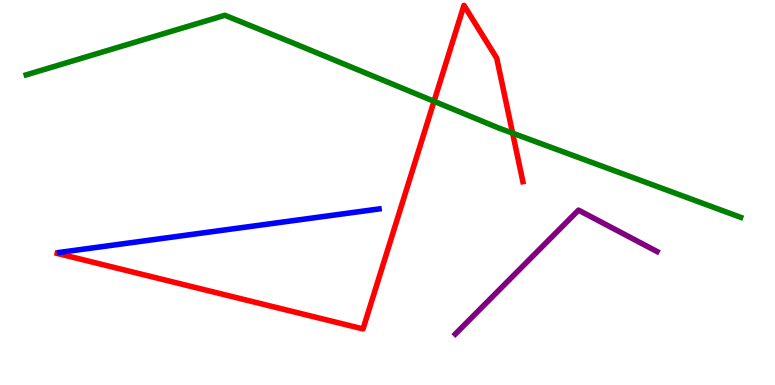[{'lines': ['blue', 'red'], 'intersections': []}, {'lines': ['green', 'red'], 'intersections': [{'x': 5.6, 'y': 7.37}, {'x': 6.61, 'y': 6.54}]}, {'lines': ['purple', 'red'], 'intersections': []}, {'lines': ['blue', 'green'], 'intersections': []}, {'lines': ['blue', 'purple'], 'intersections': []}, {'lines': ['green', 'purple'], 'intersections': []}]